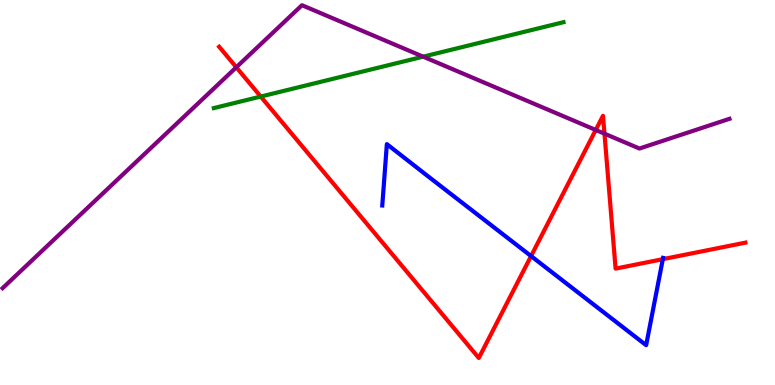[{'lines': ['blue', 'red'], 'intersections': [{'x': 6.85, 'y': 3.35}, {'x': 8.55, 'y': 3.27}]}, {'lines': ['green', 'red'], 'intersections': [{'x': 3.36, 'y': 7.49}]}, {'lines': ['purple', 'red'], 'intersections': [{'x': 3.05, 'y': 8.25}, {'x': 7.69, 'y': 6.62}, {'x': 7.8, 'y': 6.53}]}, {'lines': ['blue', 'green'], 'intersections': []}, {'lines': ['blue', 'purple'], 'intersections': []}, {'lines': ['green', 'purple'], 'intersections': [{'x': 5.46, 'y': 8.53}]}]